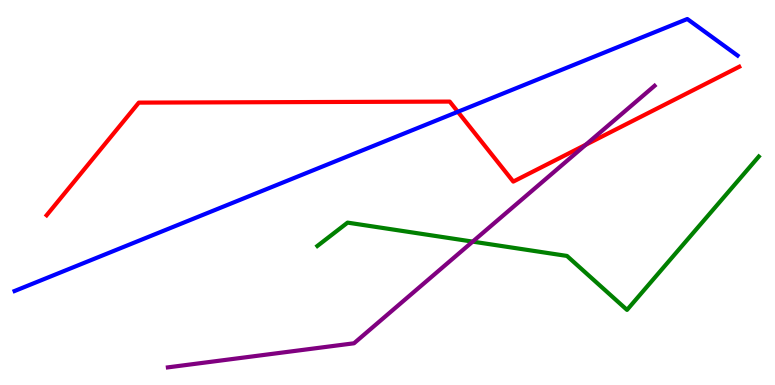[{'lines': ['blue', 'red'], 'intersections': [{'x': 5.91, 'y': 7.1}]}, {'lines': ['green', 'red'], 'intersections': []}, {'lines': ['purple', 'red'], 'intersections': [{'x': 7.56, 'y': 6.24}]}, {'lines': ['blue', 'green'], 'intersections': []}, {'lines': ['blue', 'purple'], 'intersections': []}, {'lines': ['green', 'purple'], 'intersections': [{'x': 6.1, 'y': 3.72}]}]